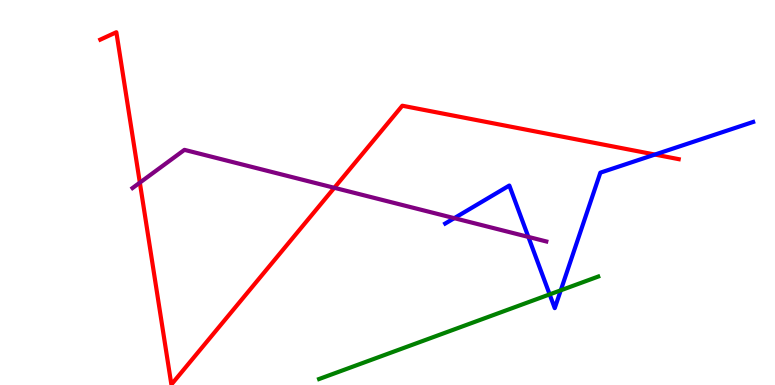[{'lines': ['blue', 'red'], 'intersections': [{'x': 8.45, 'y': 5.99}]}, {'lines': ['green', 'red'], 'intersections': []}, {'lines': ['purple', 'red'], 'intersections': [{'x': 1.8, 'y': 5.26}, {'x': 4.31, 'y': 5.12}]}, {'lines': ['blue', 'green'], 'intersections': [{'x': 7.09, 'y': 2.35}, {'x': 7.24, 'y': 2.46}]}, {'lines': ['blue', 'purple'], 'intersections': [{'x': 5.86, 'y': 4.33}, {'x': 6.82, 'y': 3.85}]}, {'lines': ['green', 'purple'], 'intersections': []}]